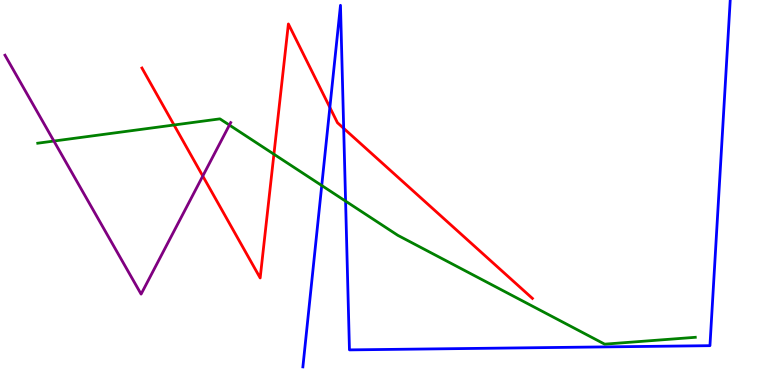[{'lines': ['blue', 'red'], 'intersections': [{'x': 4.26, 'y': 7.21}, {'x': 4.43, 'y': 6.67}]}, {'lines': ['green', 'red'], 'intersections': [{'x': 2.25, 'y': 6.75}, {'x': 3.53, 'y': 5.99}]}, {'lines': ['purple', 'red'], 'intersections': [{'x': 2.62, 'y': 5.43}]}, {'lines': ['blue', 'green'], 'intersections': [{'x': 4.15, 'y': 5.18}, {'x': 4.46, 'y': 4.78}]}, {'lines': ['blue', 'purple'], 'intersections': []}, {'lines': ['green', 'purple'], 'intersections': [{'x': 0.695, 'y': 6.34}, {'x': 2.96, 'y': 6.75}]}]